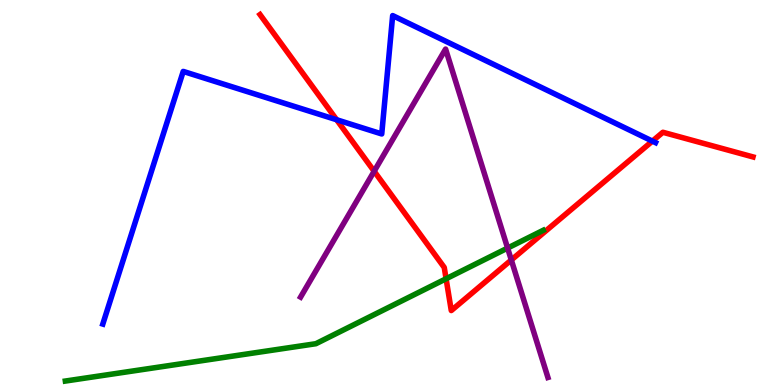[{'lines': ['blue', 'red'], 'intersections': [{'x': 4.34, 'y': 6.89}, {'x': 8.42, 'y': 6.33}]}, {'lines': ['green', 'red'], 'intersections': [{'x': 5.76, 'y': 2.76}]}, {'lines': ['purple', 'red'], 'intersections': [{'x': 4.83, 'y': 5.55}, {'x': 6.6, 'y': 3.25}]}, {'lines': ['blue', 'green'], 'intersections': []}, {'lines': ['blue', 'purple'], 'intersections': []}, {'lines': ['green', 'purple'], 'intersections': [{'x': 6.55, 'y': 3.56}]}]